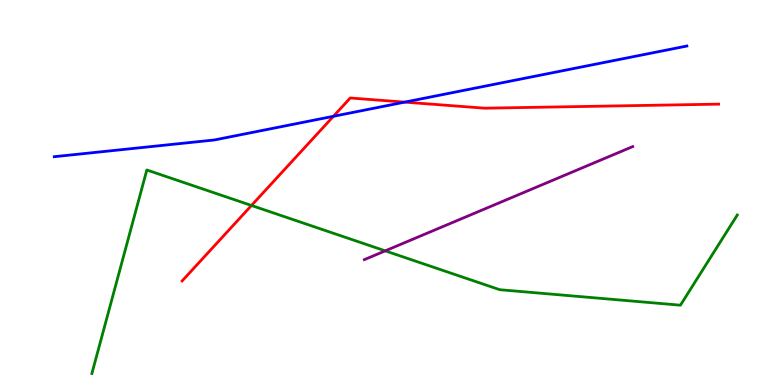[{'lines': ['blue', 'red'], 'intersections': [{'x': 4.3, 'y': 6.98}, {'x': 5.22, 'y': 7.35}]}, {'lines': ['green', 'red'], 'intersections': [{'x': 3.24, 'y': 4.66}]}, {'lines': ['purple', 'red'], 'intersections': []}, {'lines': ['blue', 'green'], 'intersections': []}, {'lines': ['blue', 'purple'], 'intersections': []}, {'lines': ['green', 'purple'], 'intersections': [{'x': 4.97, 'y': 3.48}]}]